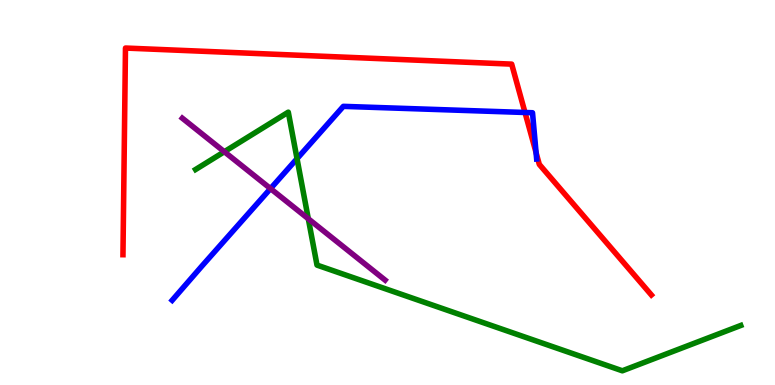[{'lines': ['blue', 'red'], 'intersections': [{'x': 6.77, 'y': 7.08}, {'x': 6.92, 'y': 6.03}]}, {'lines': ['green', 'red'], 'intersections': []}, {'lines': ['purple', 'red'], 'intersections': []}, {'lines': ['blue', 'green'], 'intersections': [{'x': 3.83, 'y': 5.88}]}, {'lines': ['blue', 'purple'], 'intersections': [{'x': 3.49, 'y': 5.1}]}, {'lines': ['green', 'purple'], 'intersections': [{'x': 2.89, 'y': 6.06}, {'x': 3.98, 'y': 4.32}]}]